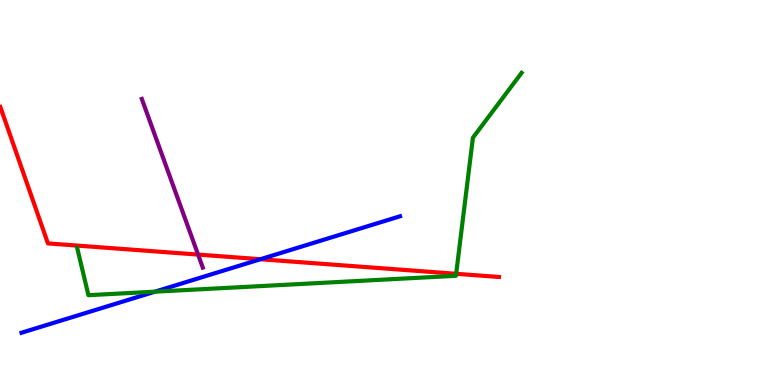[{'lines': ['blue', 'red'], 'intersections': [{'x': 3.36, 'y': 3.27}]}, {'lines': ['green', 'red'], 'intersections': [{'x': 5.89, 'y': 2.89}]}, {'lines': ['purple', 'red'], 'intersections': [{'x': 2.56, 'y': 3.39}]}, {'lines': ['blue', 'green'], 'intersections': [{'x': 2.0, 'y': 2.42}]}, {'lines': ['blue', 'purple'], 'intersections': []}, {'lines': ['green', 'purple'], 'intersections': []}]